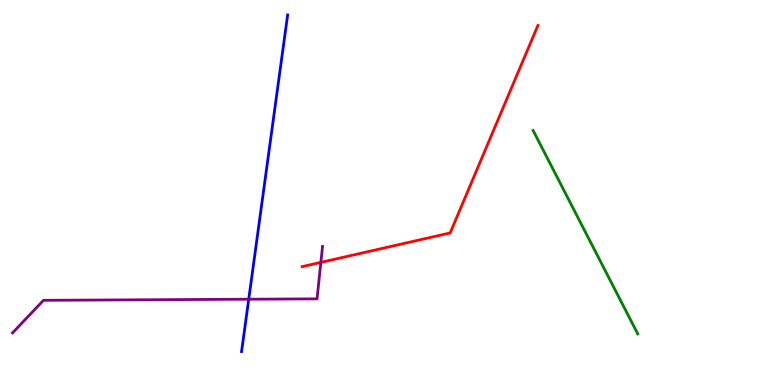[{'lines': ['blue', 'red'], 'intersections': []}, {'lines': ['green', 'red'], 'intersections': []}, {'lines': ['purple', 'red'], 'intersections': [{'x': 4.14, 'y': 3.18}]}, {'lines': ['blue', 'green'], 'intersections': []}, {'lines': ['blue', 'purple'], 'intersections': [{'x': 3.21, 'y': 2.23}]}, {'lines': ['green', 'purple'], 'intersections': []}]